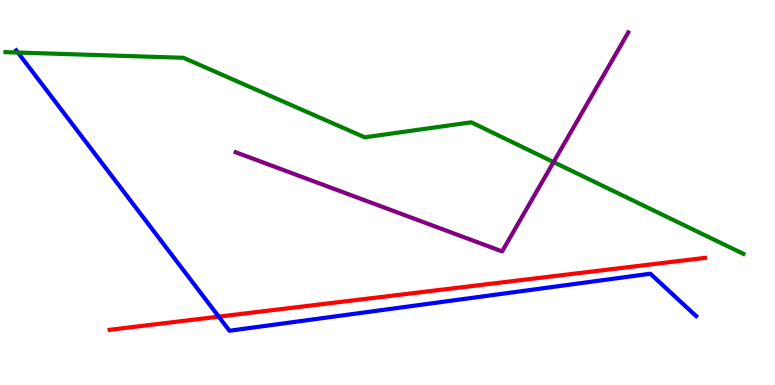[{'lines': ['blue', 'red'], 'intersections': [{'x': 2.82, 'y': 1.78}]}, {'lines': ['green', 'red'], 'intersections': []}, {'lines': ['purple', 'red'], 'intersections': []}, {'lines': ['blue', 'green'], 'intersections': [{'x': 0.231, 'y': 8.64}]}, {'lines': ['blue', 'purple'], 'intersections': []}, {'lines': ['green', 'purple'], 'intersections': [{'x': 7.14, 'y': 5.79}]}]